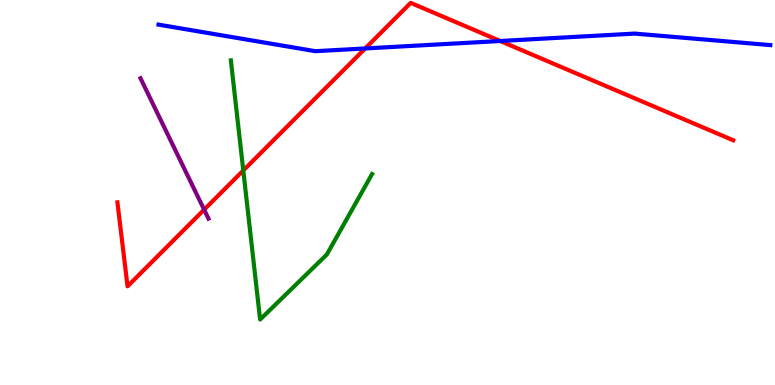[{'lines': ['blue', 'red'], 'intersections': [{'x': 4.71, 'y': 8.74}, {'x': 6.45, 'y': 8.93}]}, {'lines': ['green', 'red'], 'intersections': [{'x': 3.14, 'y': 5.57}]}, {'lines': ['purple', 'red'], 'intersections': [{'x': 2.63, 'y': 4.55}]}, {'lines': ['blue', 'green'], 'intersections': []}, {'lines': ['blue', 'purple'], 'intersections': []}, {'lines': ['green', 'purple'], 'intersections': []}]